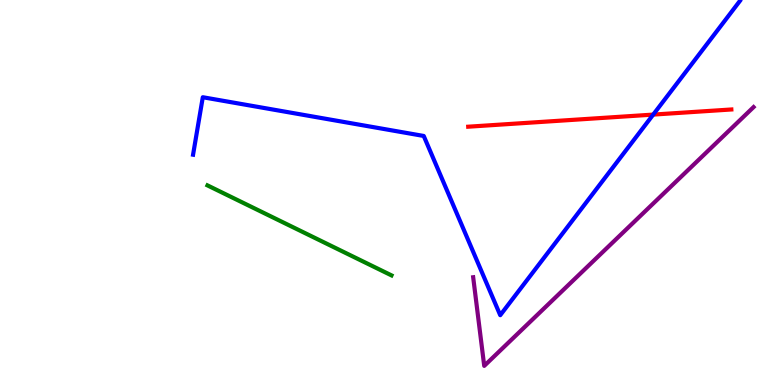[{'lines': ['blue', 'red'], 'intersections': [{'x': 8.43, 'y': 7.02}]}, {'lines': ['green', 'red'], 'intersections': []}, {'lines': ['purple', 'red'], 'intersections': []}, {'lines': ['blue', 'green'], 'intersections': []}, {'lines': ['blue', 'purple'], 'intersections': []}, {'lines': ['green', 'purple'], 'intersections': []}]